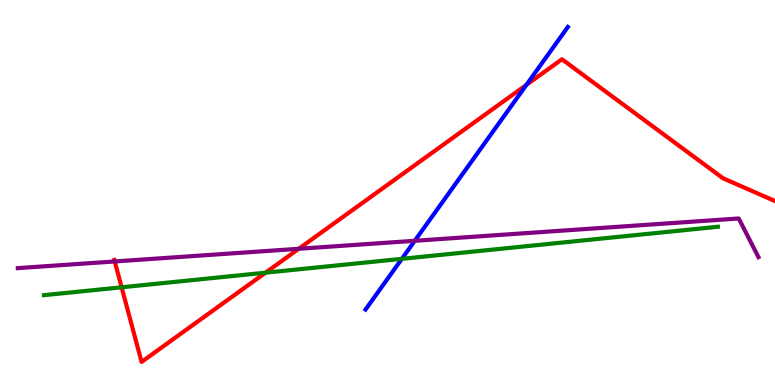[{'lines': ['blue', 'red'], 'intersections': [{'x': 6.79, 'y': 7.8}]}, {'lines': ['green', 'red'], 'intersections': [{'x': 1.57, 'y': 2.54}, {'x': 3.43, 'y': 2.92}]}, {'lines': ['purple', 'red'], 'intersections': [{'x': 1.48, 'y': 3.21}, {'x': 3.85, 'y': 3.54}]}, {'lines': ['blue', 'green'], 'intersections': [{'x': 5.19, 'y': 3.28}]}, {'lines': ['blue', 'purple'], 'intersections': [{'x': 5.35, 'y': 3.75}]}, {'lines': ['green', 'purple'], 'intersections': []}]